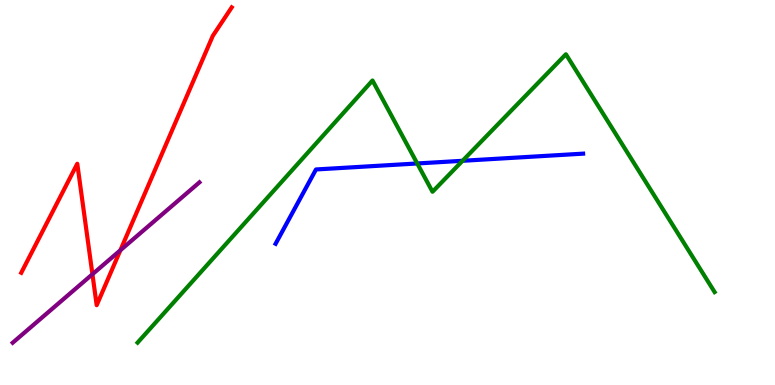[{'lines': ['blue', 'red'], 'intersections': []}, {'lines': ['green', 'red'], 'intersections': []}, {'lines': ['purple', 'red'], 'intersections': [{'x': 1.19, 'y': 2.88}, {'x': 1.55, 'y': 3.5}]}, {'lines': ['blue', 'green'], 'intersections': [{'x': 5.38, 'y': 5.75}, {'x': 5.97, 'y': 5.82}]}, {'lines': ['blue', 'purple'], 'intersections': []}, {'lines': ['green', 'purple'], 'intersections': []}]